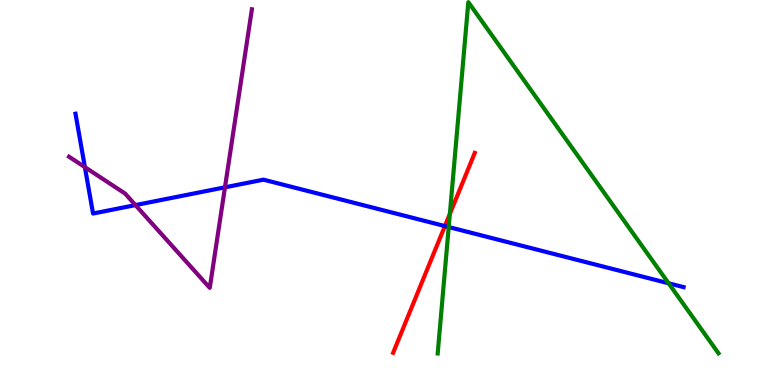[{'lines': ['blue', 'red'], 'intersections': [{'x': 5.74, 'y': 4.13}]}, {'lines': ['green', 'red'], 'intersections': [{'x': 5.8, 'y': 4.44}]}, {'lines': ['purple', 'red'], 'intersections': []}, {'lines': ['blue', 'green'], 'intersections': [{'x': 5.79, 'y': 4.1}, {'x': 8.63, 'y': 2.64}]}, {'lines': ['blue', 'purple'], 'intersections': [{'x': 1.1, 'y': 5.66}, {'x': 1.75, 'y': 4.67}, {'x': 2.9, 'y': 5.13}]}, {'lines': ['green', 'purple'], 'intersections': []}]